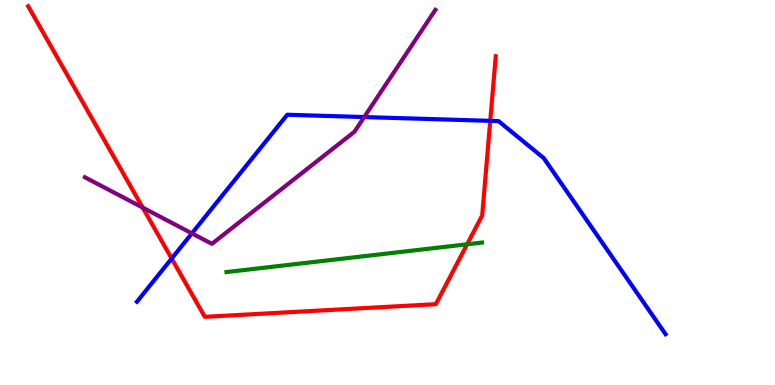[{'lines': ['blue', 'red'], 'intersections': [{'x': 2.21, 'y': 3.28}, {'x': 6.33, 'y': 6.86}]}, {'lines': ['green', 'red'], 'intersections': [{'x': 6.03, 'y': 3.65}]}, {'lines': ['purple', 'red'], 'intersections': [{'x': 1.84, 'y': 4.61}]}, {'lines': ['blue', 'green'], 'intersections': []}, {'lines': ['blue', 'purple'], 'intersections': [{'x': 2.48, 'y': 3.94}, {'x': 4.7, 'y': 6.96}]}, {'lines': ['green', 'purple'], 'intersections': []}]